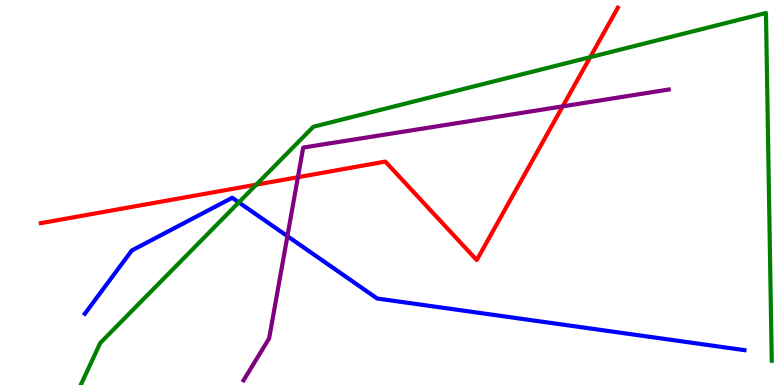[{'lines': ['blue', 'red'], 'intersections': []}, {'lines': ['green', 'red'], 'intersections': [{'x': 3.31, 'y': 5.2}, {'x': 7.62, 'y': 8.52}]}, {'lines': ['purple', 'red'], 'intersections': [{'x': 3.84, 'y': 5.4}, {'x': 7.26, 'y': 7.24}]}, {'lines': ['blue', 'green'], 'intersections': [{'x': 3.08, 'y': 4.74}]}, {'lines': ['blue', 'purple'], 'intersections': [{'x': 3.71, 'y': 3.87}]}, {'lines': ['green', 'purple'], 'intersections': []}]